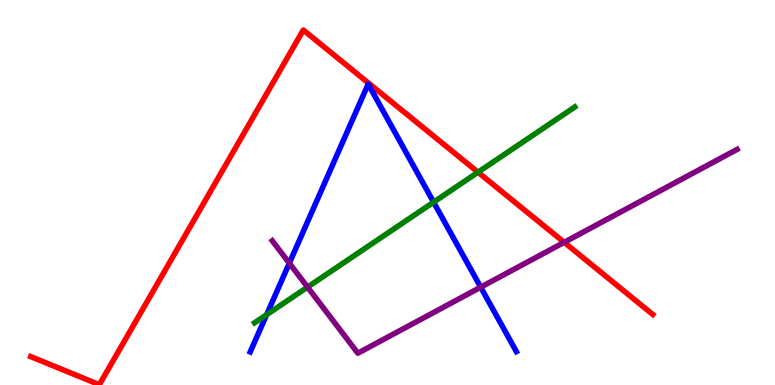[{'lines': ['blue', 'red'], 'intersections': []}, {'lines': ['green', 'red'], 'intersections': [{'x': 6.17, 'y': 5.53}]}, {'lines': ['purple', 'red'], 'intersections': [{'x': 7.28, 'y': 3.71}]}, {'lines': ['blue', 'green'], 'intersections': [{'x': 3.44, 'y': 1.83}, {'x': 5.59, 'y': 4.75}]}, {'lines': ['blue', 'purple'], 'intersections': [{'x': 3.73, 'y': 3.16}, {'x': 6.2, 'y': 2.54}]}, {'lines': ['green', 'purple'], 'intersections': [{'x': 3.97, 'y': 2.54}]}]